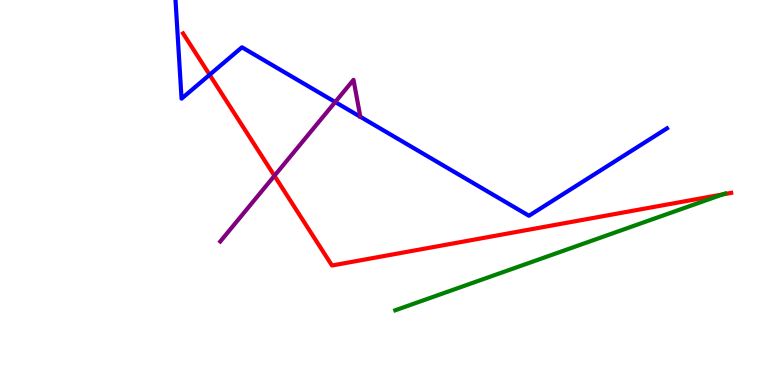[{'lines': ['blue', 'red'], 'intersections': [{'x': 2.7, 'y': 8.06}]}, {'lines': ['green', 'red'], 'intersections': [{'x': 9.32, 'y': 4.95}]}, {'lines': ['purple', 'red'], 'intersections': [{'x': 3.54, 'y': 5.43}]}, {'lines': ['blue', 'green'], 'intersections': []}, {'lines': ['blue', 'purple'], 'intersections': [{'x': 4.33, 'y': 7.35}]}, {'lines': ['green', 'purple'], 'intersections': []}]